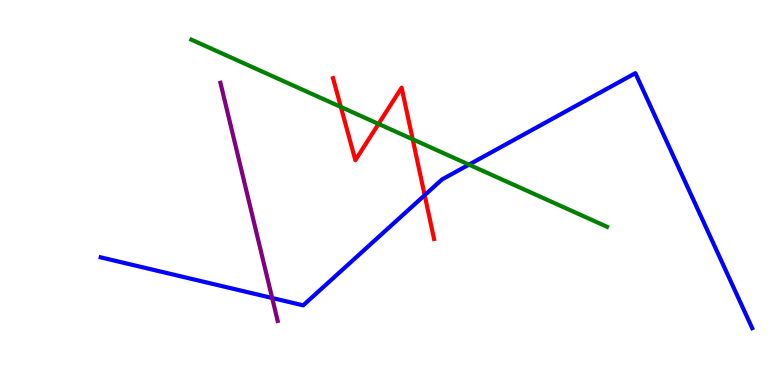[{'lines': ['blue', 'red'], 'intersections': [{'x': 5.48, 'y': 4.93}]}, {'lines': ['green', 'red'], 'intersections': [{'x': 4.4, 'y': 7.22}, {'x': 4.88, 'y': 6.78}, {'x': 5.33, 'y': 6.38}]}, {'lines': ['purple', 'red'], 'intersections': []}, {'lines': ['blue', 'green'], 'intersections': [{'x': 6.05, 'y': 5.72}]}, {'lines': ['blue', 'purple'], 'intersections': [{'x': 3.51, 'y': 2.26}]}, {'lines': ['green', 'purple'], 'intersections': []}]